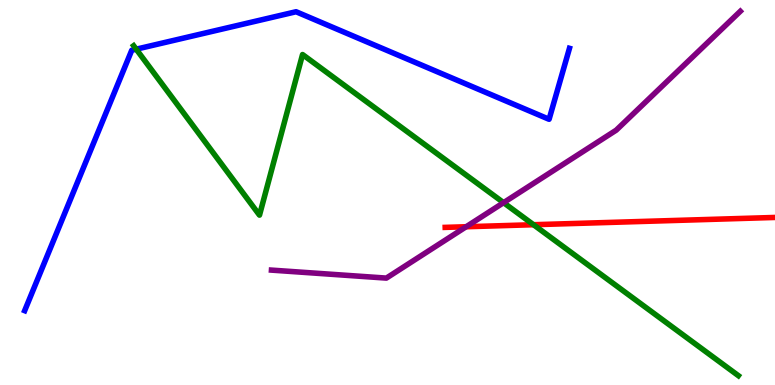[{'lines': ['blue', 'red'], 'intersections': []}, {'lines': ['green', 'red'], 'intersections': [{'x': 6.88, 'y': 4.16}]}, {'lines': ['purple', 'red'], 'intersections': [{'x': 6.01, 'y': 4.11}]}, {'lines': ['blue', 'green'], 'intersections': [{'x': 1.76, 'y': 8.72}]}, {'lines': ['blue', 'purple'], 'intersections': []}, {'lines': ['green', 'purple'], 'intersections': [{'x': 6.5, 'y': 4.74}]}]